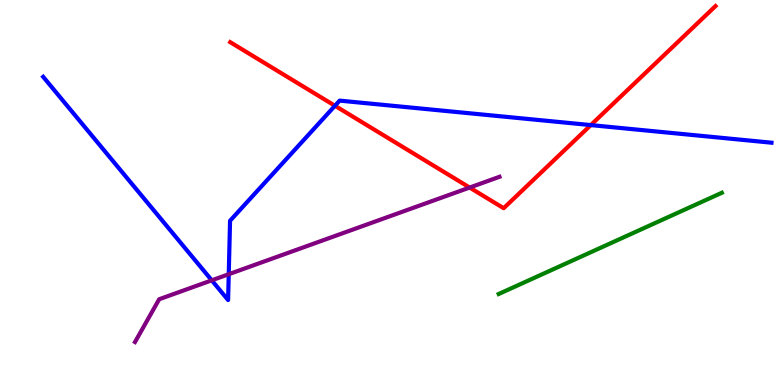[{'lines': ['blue', 'red'], 'intersections': [{'x': 4.32, 'y': 7.25}, {'x': 7.62, 'y': 6.75}]}, {'lines': ['green', 'red'], 'intersections': []}, {'lines': ['purple', 'red'], 'intersections': [{'x': 6.06, 'y': 5.13}]}, {'lines': ['blue', 'green'], 'intersections': []}, {'lines': ['blue', 'purple'], 'intersections': [{'x': 2.73, 'y': 2.72}, {'x': 2.95, 'y': 2.88}]}, {'lines': ['green', 'purple'], 'intersections': []}]